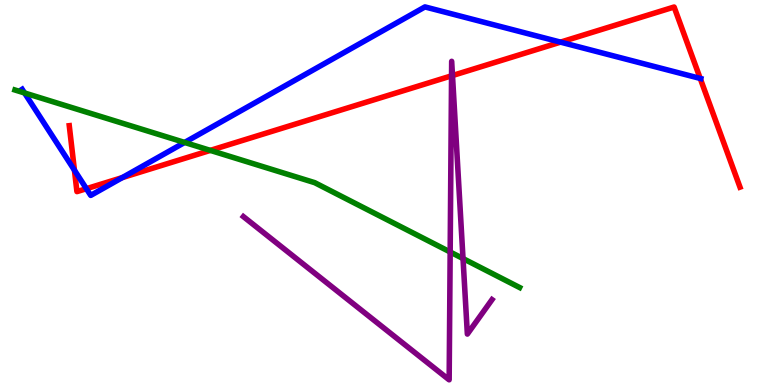[{'lines': ['blue', 'red'], 'intersections': [{'x': 0.96, 'y': 5.58}, {'x': 1.11, 'y': 5.1}, {'x': 1.58, 'y': 5.39}, {'x': 7.23, 'y': 8.91}, {'x': 9.04, 'y': 7.96}]}, {'lines': ['green', 'red'], 'intersections': [{'x': 2.71, 'y': 6.09}]}, {'lines': ['purple', 'red'], 'intersections': [{'x': 5.83, 'y': 8.03}, {'x': 5.84, 'y': 8.04}]}, {'lines': ['blue', 'green'], 'intersections': [{'x': 0.317, 'y': 7.59}, {'x': 2.38, 'y': 6.3}]}, {'lines': ['blue', 'purple'], 'intersections': []}, {'lines': ['green', 'purple'], 'intersections': [{'x': 5.81, 'y': 3.45}, {'x': 5.97, 'y': 3.28}]}]